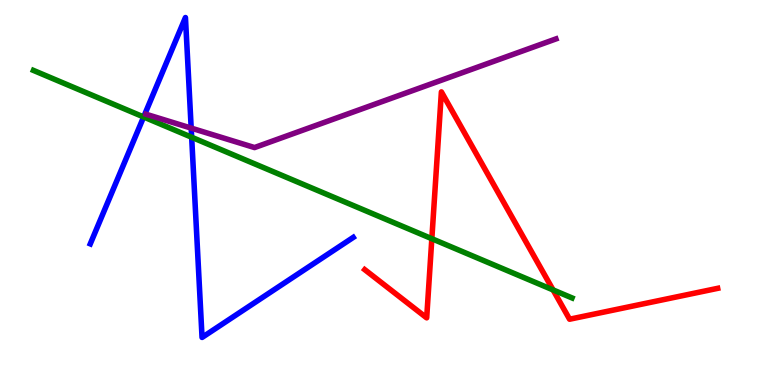[{'lines': ['blue', 'red'], 'intersections': []}, {'lines': ['green', 'red'], 'intersections': [{'x': 5.57, 'y': 3.8}, {'x': 7.14, 'y': 2.47}]}, {'lines': ['purple', 'red'], 'intersections': []}, {'lines': ['blue', 'green'], 'intersections': [{'x': 1.85, 'y': 6.96}, {'x': 2.47, 'y': 6.44}]}, {'lines': ['blue', 'purple'], 'intersections': [{'x': 2.47, 'y': 6.67}]}, {'lines': ['green', 'purple'], 'intersections': []}]